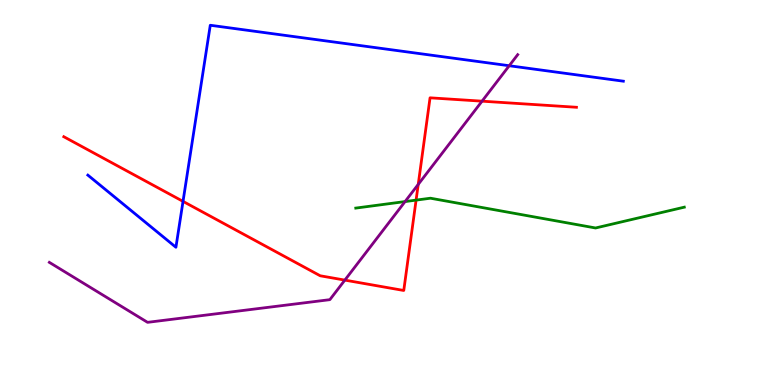[{'lines': ['blue', 'red'], 'intersections': [{'x': 2.36, 'y': 4.77}]}, {'lines': ['green', 'red'], 'intersections': [{'x': 5.37, 'y': 4.8}]}, {'lines': ['purple', 'red'], 'intersections': [{'x': 4.45, 'y': 2.72}, {'x': 5.4, 'y': 5.21}, {'x': 6.22, 'y': 7.37}]}, {'lines': ['blue', 'green'], 'intersections': []}, {'lines': ['blue', 'purple'], 'intersections': [{'x': 6.57, 'y': 8.29}]}, {'lines': ['green', 'purple'], 'intersections': [{'x': 5.23, 'y': 4.76}]}]